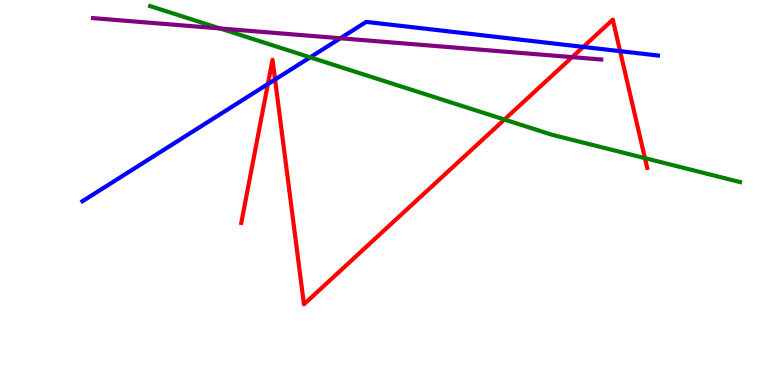[{'lines': ['blue', 'red'], 'intersections': [{'x': 3.46, 'y': 7.82}, {'x': 3.55, 'y': 7.93}, {'x': 7.53, 'y': 8.78}, {'x': 8.0, 'y': 8.67}]}, {'lines': ['green', 'red'], 'intersections': [{'x': 6.51, 'y': 6.9}, {'x': 8.32, 'y': 5.89}]}, {'lines': ['purple', 'red'], 'intersections': [{'x': 7.38, 'y': 8.52}]}, {'lines': ['blue', 'green'], 'intersections': [{'x': 4.0, 'y': 8.51}]}, {'lines': ['blue', 'purple'], 'intersections': [{'x': 4.39, 'y': 9.01}]}, {'lines': ['green', 'purple'], 'intersections': [{'x': 2.84, 'y': 9.26}]}]